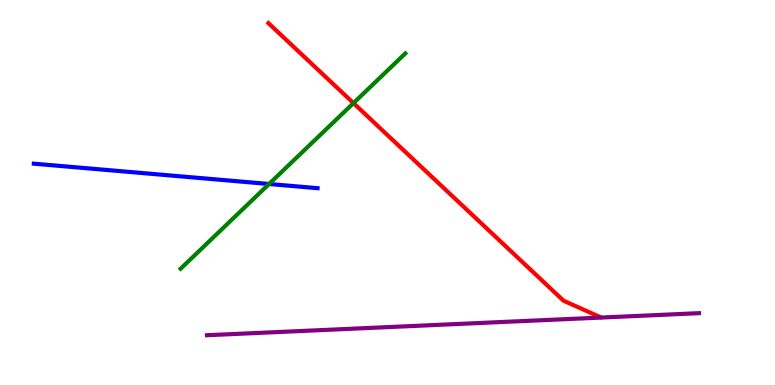[{'lines': ['blue', 'red'], 'intersections': []}, {'lines': ['green', 'red'], 'intersections': [{'x': 4.56, 'y': 7.32}]}, {'lines': ['purple', 'red'], 'intersections': []}, {'lines': ['blue', 'green'], 'intersections': [{'x': 3.47, 'y': 5.22}]}, {'lines': ['blue', 'purple'], 'intersections': []}, {'lines': ['green', 'purple'], 'intersections': []}]